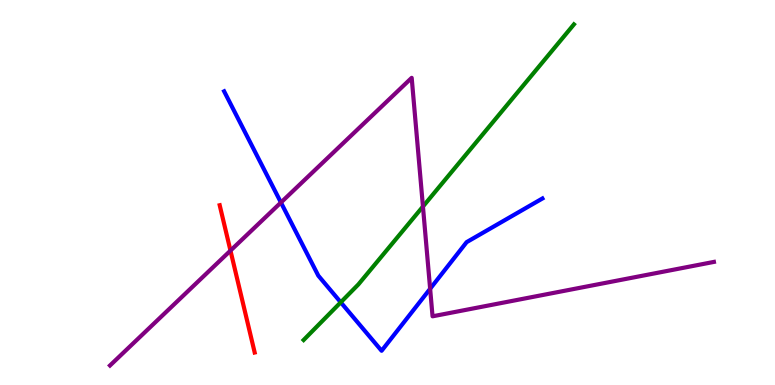[{'lines': ['blue', 'red'], 'intersections': []}, {'lines': ['green', 'red'], 'intersections': []}, {'lines': ['purple', 'red'], 'intersections': [{'x': 2.97, 'y': 3.49}]}, {'lines': ['blue', 'green'], 'intersections': [{'x': 4.4, 'y': 2.15}]}, {'lines': ['blue', 'purple'], 'intersections': [{'x': 3.62, 'y': 4.74}, {'x': 5.55, 'y': 2.5}]}, {'lines': ['green', 'purple'], 'intersections': [{'x': 5.46, 'y': 4.64}]}]